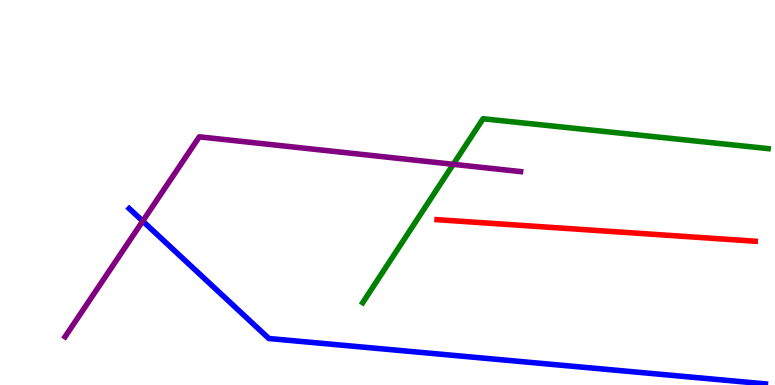[{'lines': ['blue', 'red'], 'intersections': []}, {'lines': ['green', 'red'], 'intersections': []}, {'lines': ['purple', 'red'], 'intersections': []}, {'lines': ['blue', 'green'], 'intersections': []}, {'lines': ['blue', 'purple'], 'intersections': [{'x': 1.84, 'y': 4.26}]}, {'lines': ['green', 'purple'], 'intersections': [{'x': 5.85, 'y': 5.73}]}]